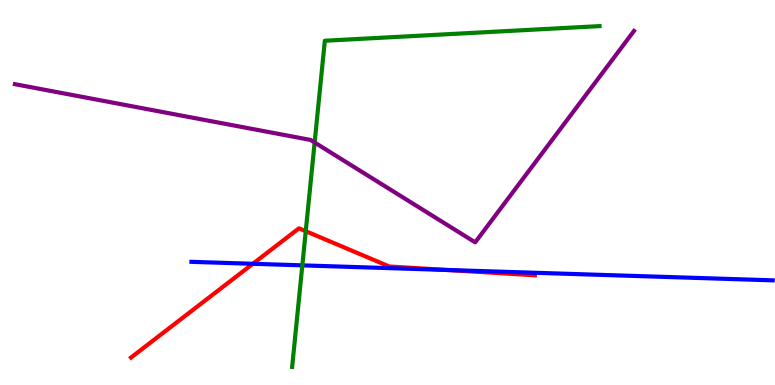[{'lines': ['blue', 'red'], 'intersections': [{'x': 3.26, 'y': 3.15}, {'x': 5.76, 'y': 2.99}]}, {'lines': ['green', 'red'], 'intersections': [{'x': 3.95, 'y': 4.0}]}, {'lines': ['purple', 'red'], 'intersections': []}, {'lines': ['blue', 'green'], 'intersections': [{'x': 3.9, 'y': 3.11}]}, {'lines': ['blue', 'purple'], 'intersections': []}, {'lines': ['green', 'purple'], 'intersections': [{'x': 4.06, 'y': 6.3}]}]